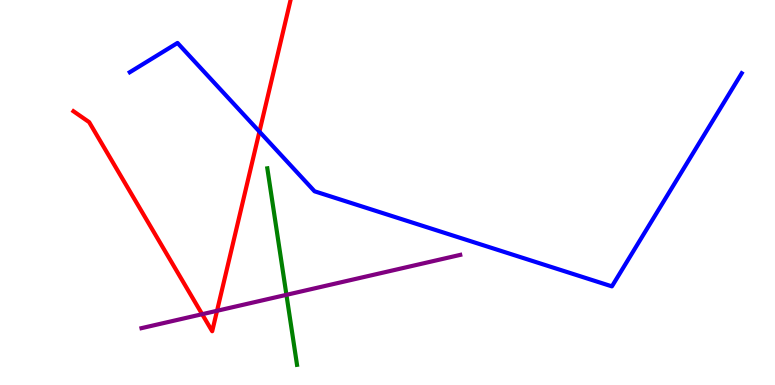[{'lines': ['blue', 'red'], 'intersections': [{'x': 3.35, 'y': 6.58}]}, {'lines': ['green', 'red'], 'intersections': []}, {'lines': ['purple', 'red'], 'intersections': [{'x': 2.61, 'y': 1.84}, {'x': 2.8, 'y': 1.93}]}, {'lines': ['blue', 'green'], 'intersections': []}, {'lines': ['blue', 'purple'], 'intersections': []}, {'lines': ['green', 'purple'], 'intersections': [{'x': 3.7, 'y': 2.34}]}]